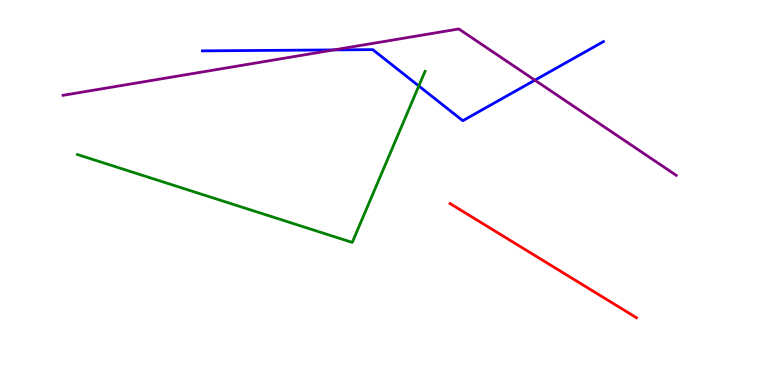[{'lines': ['blue', 'red'], 'intersections': []}, {'lines': ['green', 'red'], 'intersections': []}, {'lines': ['purple', 'red'], 'intersections': []}, {'lines': ['blue', 'green'], 'intersections': [{'x': 5.4, 'y': 7.77}]}, {'lines': ['blue', 'purple'], 'intersections': [{'x': 4.31, 'y': 8.7}, {'x': 6.9, 'y': 7.92}]}, {'lines': ['green', 'purple'], 'intersections': []}]